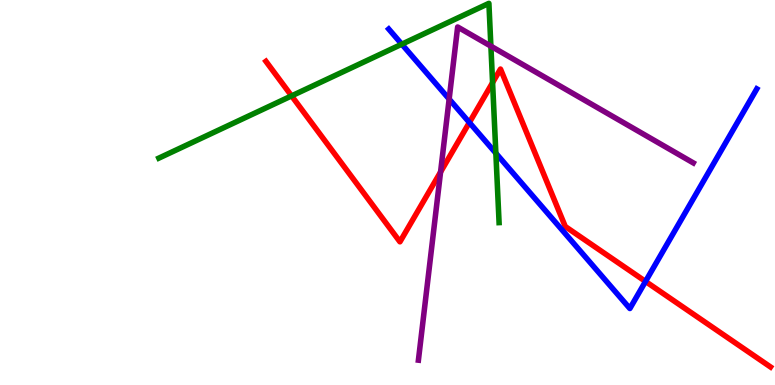[{'lines': ['blue', 'red'], 'intersections': [{'x': 6.06, 'y': 6.82}, {'x': 8.33, 'y': 2.69}]}, {'lines': ['green', 'red'], 'intersections': [{'x': 3.76, 'y': 7.51}, {'x': 6.36, 'y': 7.85}]}, {'lines': ['purple', 'red'], 'intersections': [{'x': 5.68, 'y': 5.53}]}, {'lines': ['blue', 'green'], 'intersections': [{'x': 5.18, 'y': 8.85}, {'x': 6.4, 'y': 6.02}]}, {'lines': ['blue', 'purple'], 'intersections': [{'x': 5.8, 'y': 7.43}]}, {'lines': ['green', 'purple'], 'intersections': [{'x': 6.33, 'y': 8.8}]}]